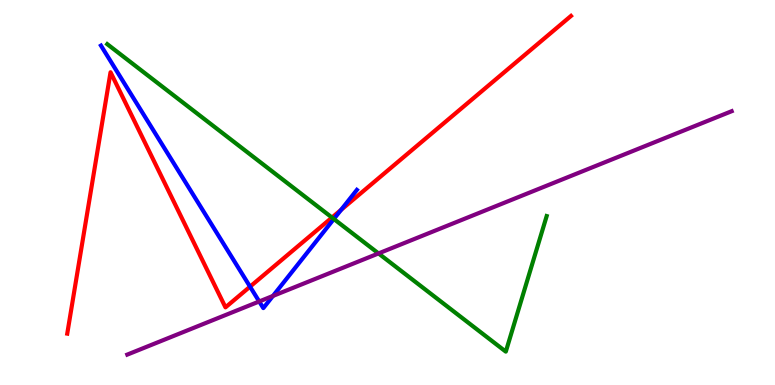[{'lines': ['blue', 'red'], 'intersections': [{'x': 3.23, 'y': 2.55}, {'x': 4.4, 'y': 4.55}]}, {'lines': ['green', 'red'], 'intersections': [{'x': 4.28, 'y': 4.35}]}, {'lines': ['purple', 'red'], 'intersections': []}, {'lines': ['blue', 'green'], 'intersections': [{'x': 4.31, 'y': 4.31}]}, {'lines': ['blue', 'purple'], 'intersections': [{'x': 3.34, 'y': 2.17}, {'x': 3.52, 'y': 2.31}]}, {'lines': ['green', 'purple'], 'intersections': [{'x': 4.88, 'y': 3.42}]}]